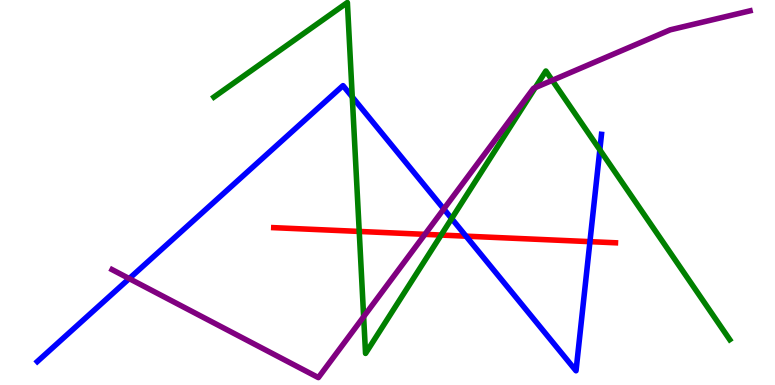[{'lines': ['blue', 'red'], 'intersections': [{'x': 6.01, 'y': 3.87}, {'x': 7.61, 'y': 3.72}]}, {'lines': ['green', 'red'], 'intersections': [{'x': 4.64, 'y': 3.99}, {'x': 5.69, 'y': 3.89}]}, {'lines': ['purple', 'red'], 'intersections': [{'x': 5.48, 'y': 3.91}]}, {'lines': ['blue', 'green'], 'intersections': [{'x': 4.55, 'y': 7.48}, {'x': 5.83, 'y': 4.32}, {'x': 7.74, 'y': 6.11}]}, {'lines': ['blue', 'purple'], 'intersections': [{'x': 1.67, 'y': 2.76}, {'x': 5.73, 'y': 4.57}]}, {'lines': ['green', 'purple'], 'intersections': [{'x': 4.69, 'y': 1.77}, {'x': 6.91, 'y': 7.72}, {'x': 7.13, 'y': 7.91}]}]